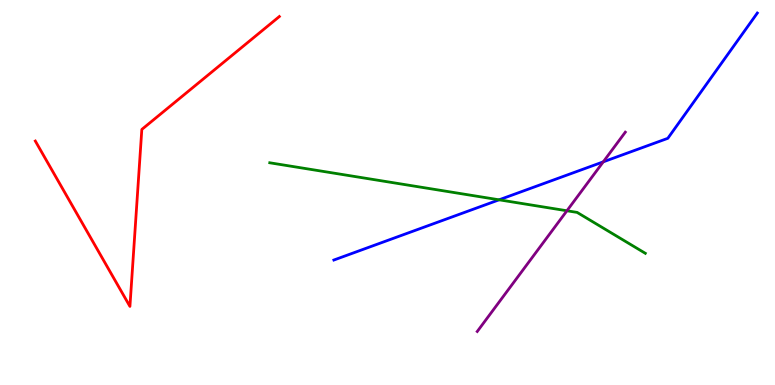[{'lines': ['blue', 'red'], 'intersections': []}, {'lines': ['green', 'red'], 'intersections': []}, {'lines': ['purple', 'red'], 'intersections': []}, {'lines': ['blue', 'green'], 'intersections': [{'x': 6.44, 'y': 4.81}]}, {'lines': ['blue', 'purple'], 'intersections': [{'x': 7.78, 'y': 5.8}]}, {'lines': ['green', 'purple'], 'intersections': [{'x': 7.32, 'y': 4.53}]}]